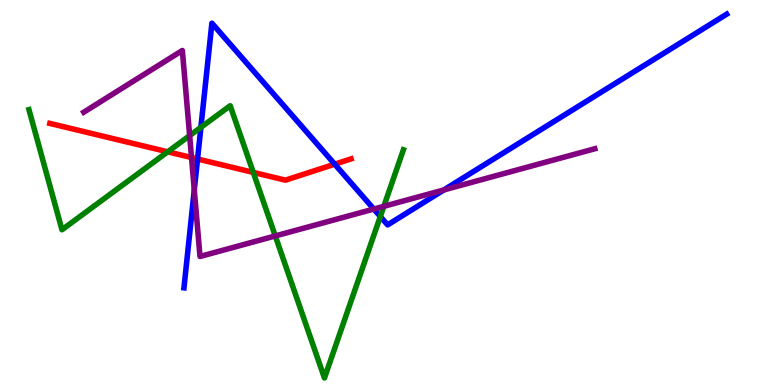[{'lines': ['blue', 'red'], 'intersections': [{'x': 2.55, 'y': 5.87}, {'x': 4.32, 'y': 5.74}]}, {'lines': ['green', 'red'], 'intersections': [{'x': 2.16, 'y': 6.06}, {'x': 3.27, 'y': 5.52}]}, {'lines': ['purple', 'red'], 'intersections': [{'x': 2.47, 'y': 5.91}]}, {'lines': ['blue', 'green'], 'intersections': [{'x': 2.59, 'y': 6.69}, {'x': 4.91, 'y': 4.38}]}, {'lines': ['blue', 'purple'], 'intersections': [{'x': 2.51, 'y': 5.07}, {'x': 4.82, 'y': 4.57}, {'x': 5.73, 'y': 5.07}]}, {'lines': ['green', 'purple'], 'intersections': [{'x': 2.45, 'y': 6.48}, {'x': 3.55, 'y': 3.87}, {'x': 4.95, 'y': 4.64}]}]